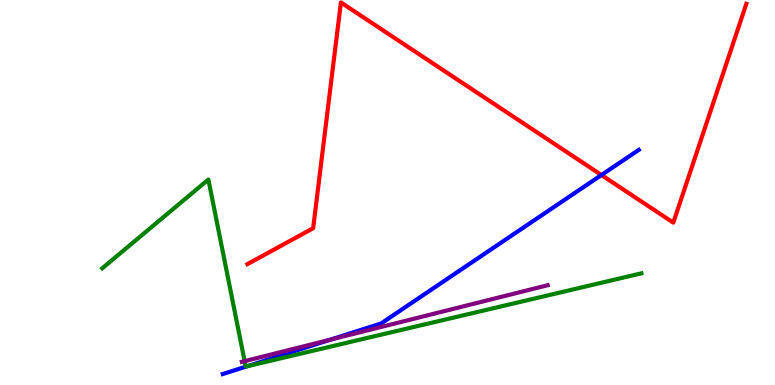[{'lines': ['blue', 'red'], 'intersections': [{'x': 7.76, 'y': 5.45}]}, {'lines': ['green', 'red'], 'intersections': []}, {'lines': ['purple', 'red'], 'intersections': []}, {'lines': ['blue', 'green'], 'intersections': [{'x': 3.19, 'y': 0.487}]}, {'lines': ['blue', 'purple'], 'intersections': [{'x': 4.26, 'y': 1.18}]}, {'lines': ['green', 'purple'], 'intersections': [{'x': 3.16, 'y': 0.619}]}]